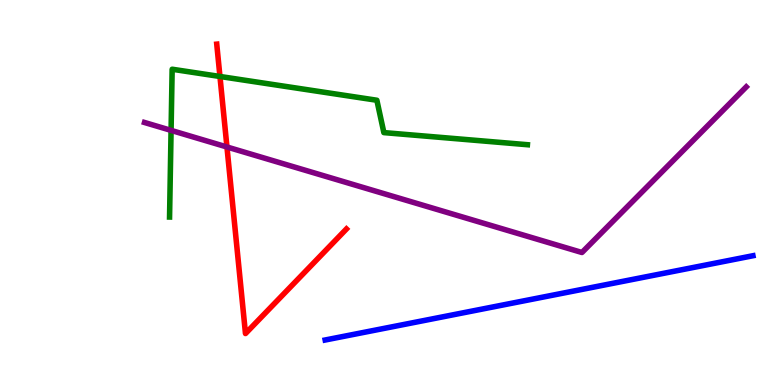[{'lines': ['blue', 'red'], 'intersections': []}, {'lines': ['green', 'red'], 'intersections': [{'x': 2.84, 'y': 8.01}]}, {'lines': ['purple', 'red'], 'intersections': [{'x': 2.93, 'y': 6.18}]}, {'lines': ['blue', 'green'], 'intersections': []}, {'lines': ['blue', 'purple'], 'intersections': []}, {'lines': ['green', 'purple'], 'intersections': [{'x': 2.21, 'y': 6.61}]}]